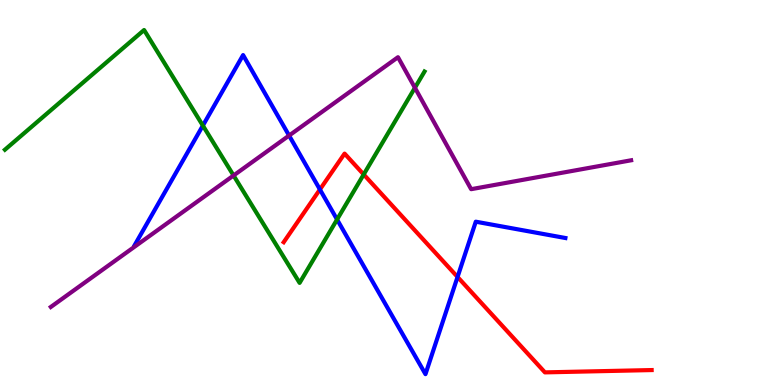[{'lines': ['blue', 'red'], 'intersections': [{'x': 4.13, 'y': 5.08}, {'x': 5.9, 'y': 2.81}]}, {'lines': ['green', 'red'], 'intersections': [{'x': 4.69, 'y': 5.47}]}, {'lines': ['purple', 'red'], 'intersections': []}, {'lines': ['blue', 'green'], 'intersections': [{'x': 2.62, 'y': 6.74}, {'x': 4.35, 'y': 4.3}]}, {'lines': ['blue', 'purple'], 'intersections': [{'x': 3.73, 'y': 6.48}]}, {'lines': ['green', 'purple'], 'intersections': [{'x': 3.01, 'y': 5.44}, {'x': 5.35, 'y': 7.72}]}]